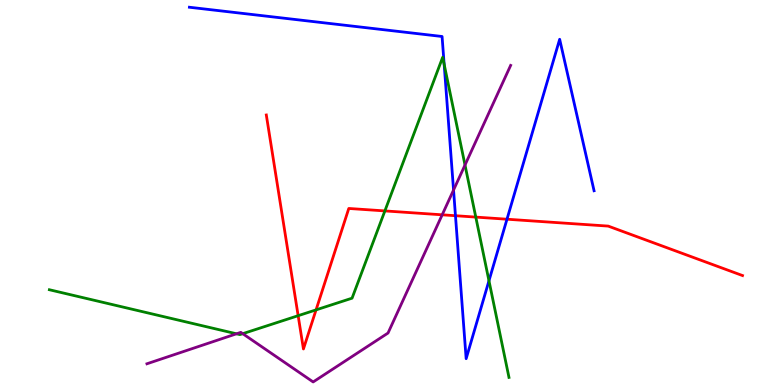[{'lines': ['blue', 'red'], 'intersections': [{'x': 5.88, 'y': 4.4}, {'x': 6.54, 'y': 4.31}]}, {'lines': ['green', 'red'], 'intersections': [{'x': 3.85, 'y': 1.8}, {'x': 4.08, 'y': 1.95}, {'x': 4.97, 'y': 4.52}, {'x': 6.14, 'y': 4.36}]}, {'lines': ['purple', 'red'], 'intersections': [{'x': 5.71, 'y': 4.42}]}, {'lines': ['blue', 'green'], 'intersections': [{'x': 5.73, 'y': 8.33}, {'x': 6.31, 'y': 2.71}]}, {'lines': ['blue', 'purple'], 'intersections': [{'x': 5.85, 'y': 5.06}]}, {'lines': ['green', 'purple'], 'intersections': [{'x': 3.05, 'y': 1.33}, {'x': 3.13, 'y': 1.33}, {'x': 6.0, 'y': 5.71}]}]